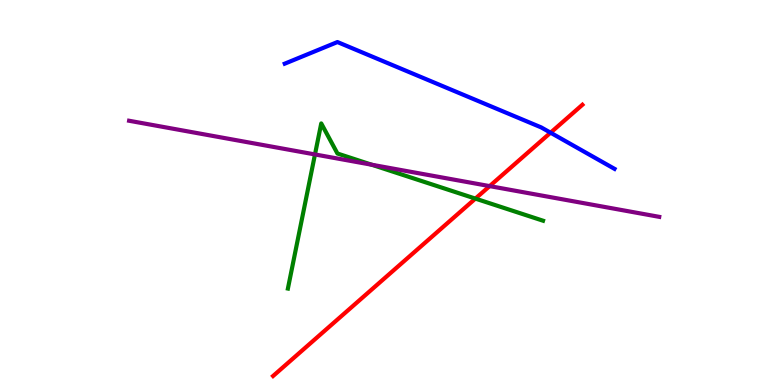[{'lines': ['blue', 'red'], 'intersections': [{'x': 7.1, 'y': 6.55}]}, {'lines': ['green', 'red'], 'intersections': [{'x': 6.13, 'y': 4.84}]}, {'lines': ['purple', 'red'], 'intersections': [{'x': 6.32, 'y': 5.17}]}, {'lines': ['blue', 'green'], 'intersections': []}, {'lines': ['blue', 'purple'], 'intersections': []}, {'lines': ['green', 'purple'], 'intersections': [{'x': 4.06, 'y': 5.99}, {'x': 4.8, 'y': 5.72}]}]